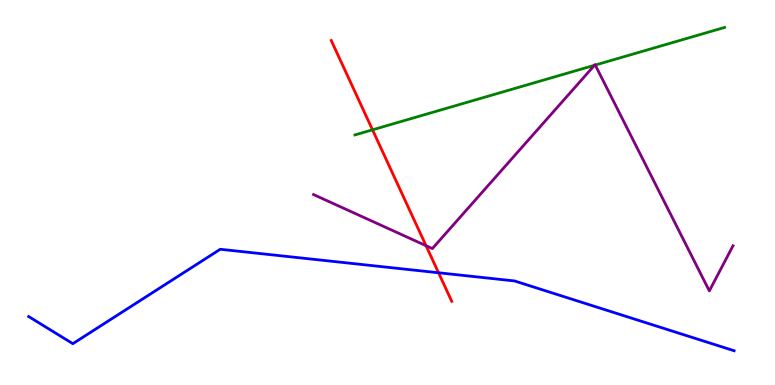[{'lines': ['blue', 'red'], 'intersections': [{'x': 5.66, 'y': 2.92}]}, {'lines': ['green', 'red'], 'intersections': [{'x': 4.81, 'y': 6.63}]}, {'lines': ['purple', 'red'], 'intersections': [{'x': 5.5, 'y': 3.62}]}, {'lines': ['blue', 'green'], 'intersections': []}, {'lines': ['blue', 'purple'], 'intersections': []}, {'lines': ['green', 'purple'], 'intersections': [{'x': 7.67, 'y': 8.3}, {'x': 7.68, 'y': 8.31}]}]